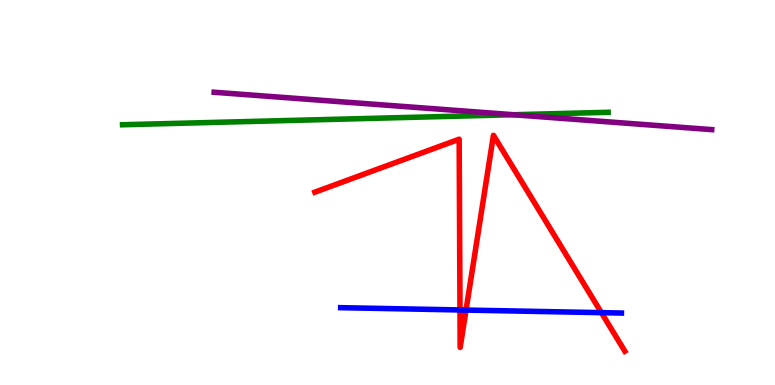[{'lines': ['blue', 'red'], 'intersections': [{'x': 5.94, 'y': 1.95}, {'x': 6.01, 'y': 1.95}, {'x': 7.76, 'y': 1.88}]}, {'lines': ['green', 'red'], 'intersections': []}, {'lines': ['purple', 'red'], 'intersections': []}, {'lines': ['blue', 'green'], 'intersections': []}, {'lines': ['blue', 'purple'], 'intersections': []}, {'lines': ['green', 'purple'], 'intersections': [{'x': 6.62, 'y': 7.02}]}]